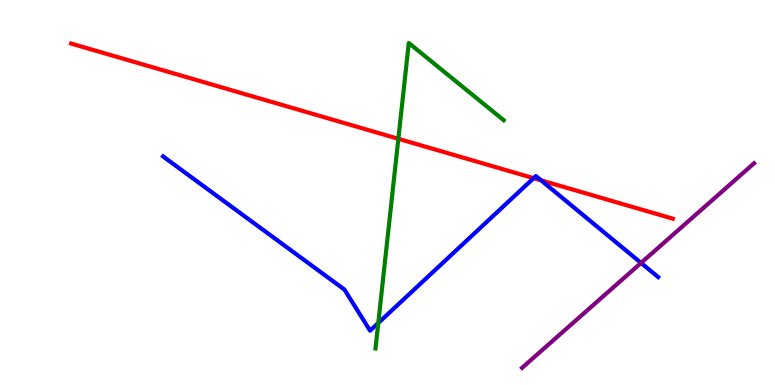[{'lines': ['blue', 'red'], 'intersections': [{'x': 6.89, 'y': 5.37}, {'x': 6.98, 'y': 5.32}]}, {'lines': ['green', 'red'], 'intersections': [{'x': 5.14, 'y': 6.4}]}, {'lines': ['purple', 'red'], 'intersections': []}, {'lines': ['blue', 'green'], 'intersections': [{'x': 4.88, 'y': 1.61}]}, {'lines': ['blue', 'purple'], 'intersections': [{'x': 8.27, 'y': 3.17}]}, {'lines': ['green', 'purple'], 'intersections': []}]